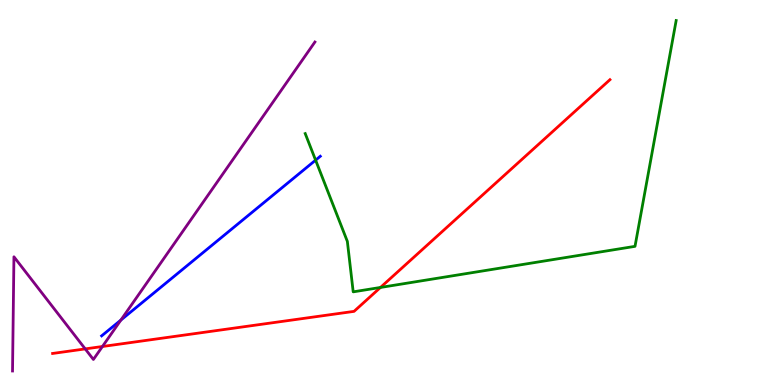[{'lines': ['blue', 'red'], 'intersections': []}, {'lines': ['green', 'red'], 'intersections': [{'x': 4.91, 'y': 2.53}]}, {'lines': ['purple', 'red'], 'intersections': [{'x': 1.1, 'y': 0.937}, {'x': 1.32, 'y': 1.0}]}, {'lines': ['blue', 'green'], 'intersections': [{'x': 4.07, 'y': 5.84}]}, {'lines': ['blue', 'purple'], 'intersections': [{'x': 1.56, 'y': 1.69}]}, {'lines': ['green', 'purple'], 'intersections': []}]